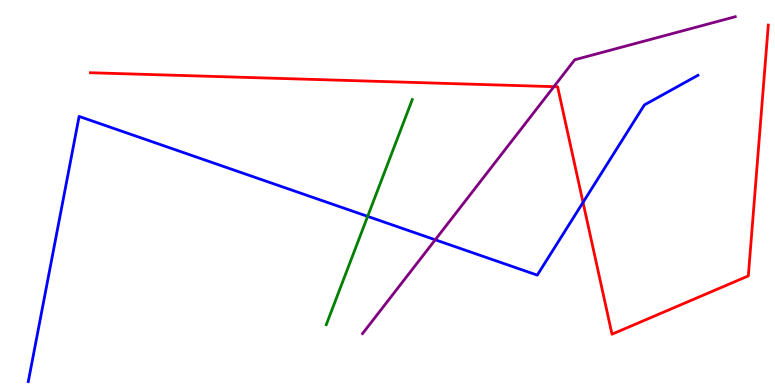[{'lines': ['blue', 'red'], 'intersections': [{'x': 7.52, 'y': 4.74}]}, {'lines': ['green', 'red'], 'intersections': []}, {'lines': ['purple', 'red'], 'intersections': [{'x': 7.15, 'y': 7.75}]}, {'lines': ['blue', 'green'], 'intersections': [{'x': 4.74, 'y': 4.38}]}, {'lines': ['blue', 'purple'], 'intersections': [{'x': 5.62, 'y': 3.77}]}, {'lines': ['green', 'purple'], 'intersections': []}]